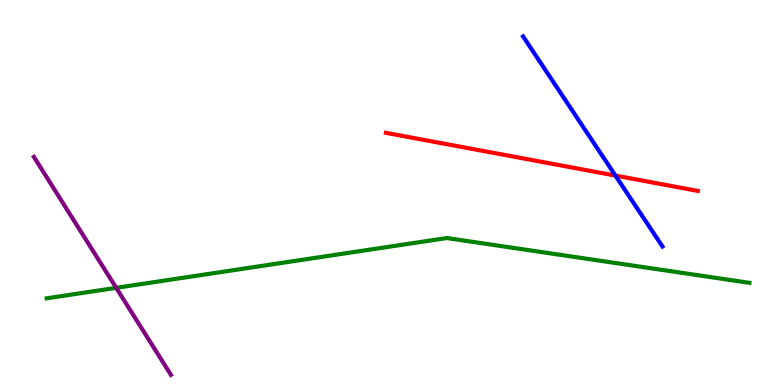[{'lines': ['blue', 'red'], 'intersections': [{'x': 7.94, 'y': 5.44}]}, {'lines': ['green', 'red'], 'intersections': []}, {'lines': ['purple', 'red'], 'intersections': []}, {'lines': ['blue', 'green'], 'intersections': []}, {'lines': ['blue', 'purple'], 'intersections': []}, {'lines': ['green', 'purple'], 'intersections': [{'x': 1.5, 'y': 2.52}]}]